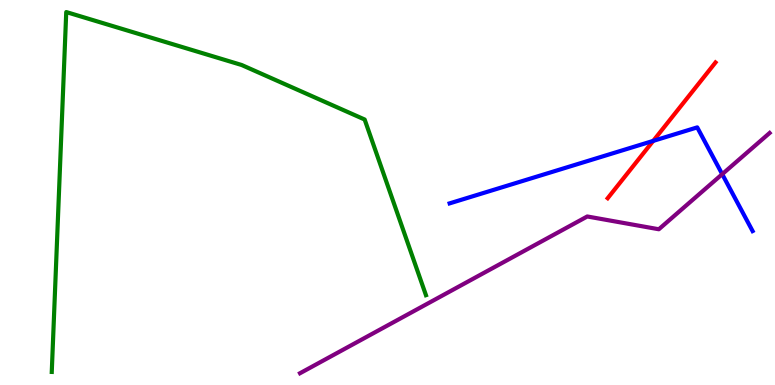[{'lines': ['blue', 'red'], 'intersections': [{'x': 8.43, 'y': 6.34}]}, {'lines': ['green', 'red'], 'intersections': []}, {'lines': ['purple', 'red'], 'intersections': []}, {'lines': ['blue', 'green'], 'intersections': []}, {'lines': ['blue', 'purple'], 'intersections': [{'x': 9.32, 'y': 5.48}]}, {'lines': ['green', 'purple'], 'intersections': []}]